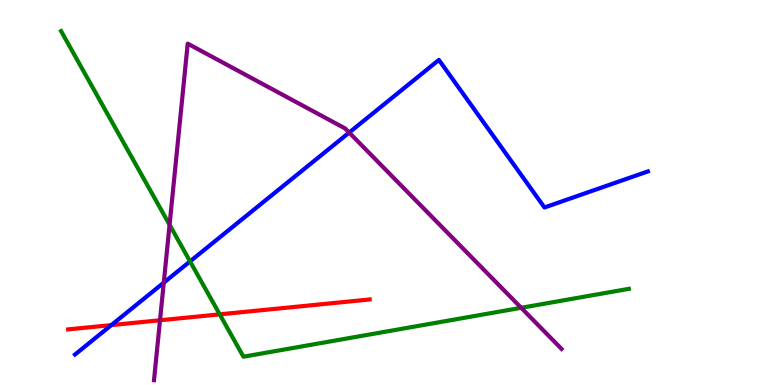[{'lines': ['blue', 'red'], 'intersections': [{'x': 1.44, 'y': 1.56}]}, {'lines': ['green', 'red'], 'intersections': [{'x': 2.84, 'y': 1.84}]}, {'lines': ['purple', 'red'], 'intersections': [{'x': 2.06, 'y': 1.68}]}, {'lines': ['blue', 'green'], 'intersections': [{'x': 2.45, 'y': 3.21}]}, {'lines': ['blue', 'purple'], 'intersections': [{'x': 2.11, 'y': 2.66}, {'x': 4.51, 'y': 6.56}]}, {'lines': ['green', 'purple'], 'intersections': [{'x': 2.19, 'y': 4.16}, {'x': 6.72, 'y': 2.01}]}]